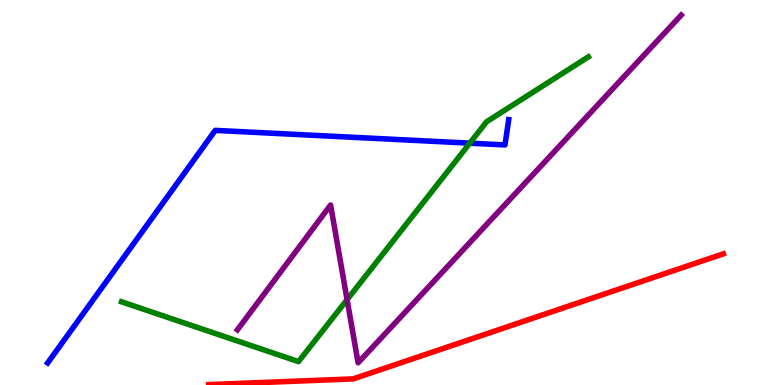[{'lines': ['blue', 'red'], 'intersections': []}, {'lines': ['green', 'red'], 'intersections': []}, {'lines': ['purple', 'red'], 'intersections': []}, {'lines': ['blue', 'green'], 'intersections': [{'x': 6.06, 'y': 6.28}]}, {'lines': ['blue', 'purple'], 'intersections': []}, {'lines': ['green', 'purple'], 'intersections': [{'x': 4.48, 'y': 2.22}]}]